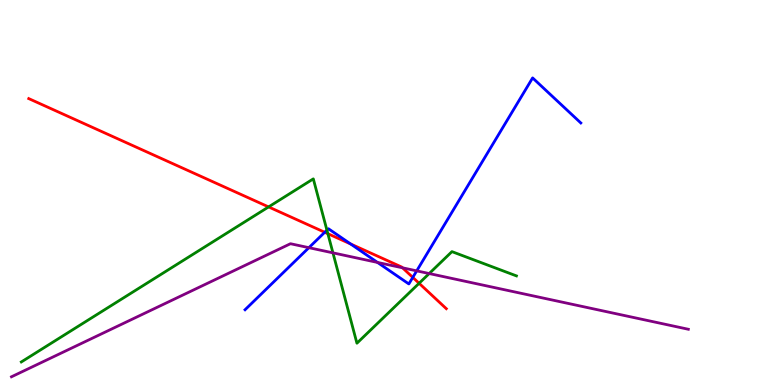[{'lines': ['blue', 'red'], 'intersections': [{'x': 4.19, 'y': 3.97}, {'x': 4.52, 'y': 3.66}, {'x': 5.33, 'y': 2.79}]}, {'lines': ['green', 'red'], 'intersections': [{'x': 3.47, 'y': 4.63}, {'x': 4.23, 'y': 3.93}, {'x': 5.41, 'y': 2.64}]}, {'lines': ['purple', 'red'], 'intersections': [{'x': 5.19, 'y': 3.04}]}, {'lines': ['blue', 'green'], 'intersections': [{'x': 4.22, 'y': 4.02}]}, {'lines': ['blue', 'purple'], 'intersections': [{'x': 3.99, 'y': 3.57}, {'x': 4.87, 'y': 3.18}, {'x': 5.38, 'y': 2.96}]}, {'lines': ['green', 'purple'], 'intersections': [{'x': 4.3, 'y': 3.43}, {'x': 5.54, 'y': 2.89}]}]